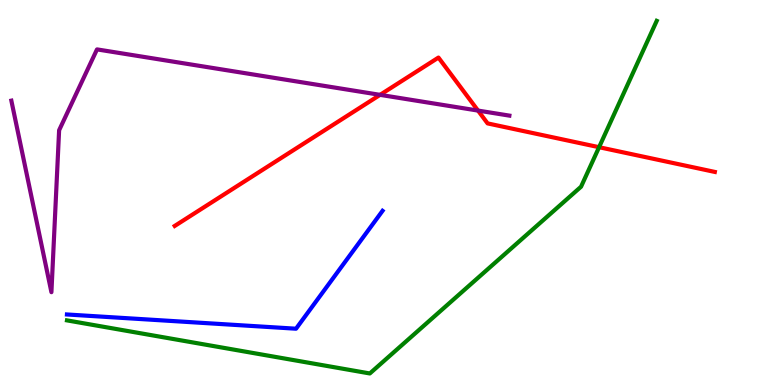[{'lines': ['blue', 'red'], 'intersections': []}, {'lines': ['green', 'red'], 'intersections': [{'x': 7.73, 'y': 6.18}]}, {'lines': ['purple', 'red'], 'intersections': [{'x': 4.9, 'y': 7.54}, {'x': 6.17, 'y': 7.13}]}, {'lines': ['blue', 'green'], 'intersections': []}, {'lines': ['blue', 'purple'], 'intersections': []}, {'lines': ['green', 'purple'], 'intersections': []}]